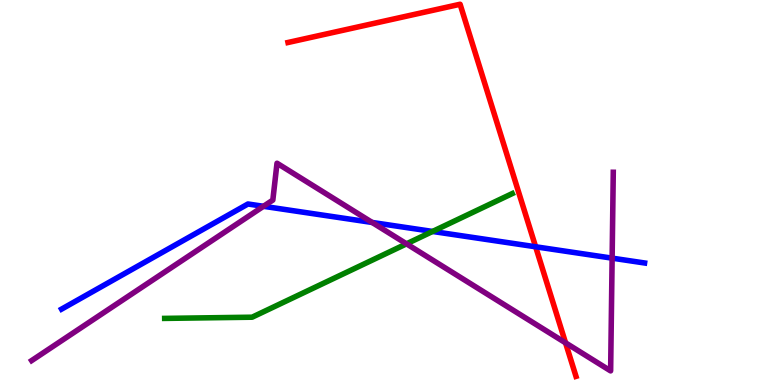[{'lines': ['blue', 'red'], 'intersections': [{'x': 6.91, 'y': 3.59}]}, {'lines': ['green', 'red'], 'intersections': []}, {'lines': ['purple', 'red'], 'intersections': [{'x': 7.3, 'y': 1.1}]}, {'lines': ['blue', 'green'], 'intersections': [{'x': 5.58, 'y': 3.99}]}, {'lines': ['blue', 'purple'], 'intersections': [{'x': 3.4, 'y': 4.64}, {'x': 4.8, 'y': 4.22}, {'x': 7.9, 'y': 3.29}]}, {'lines': ['green', 'purple'], 'intersections': [{'x': 5.25, 'y': 3.67}]}]